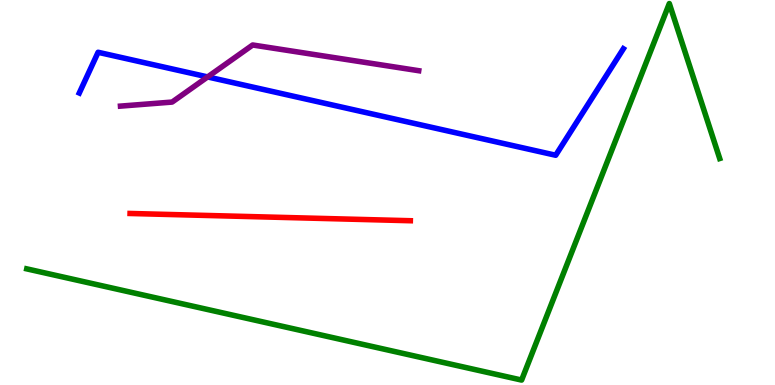[{'lines': ['blue', 'red'], 'intersections': []}, {'lines': ['green', 'red'], 'intersections': []}, {'lines': ['purple', 'red'], 'intersections': []}, {'lines': ['blue', 'green'], 'intersections': []}, {'lines': ['blue', 'purple'], 'intersections': [{'x': 2.68, 'y': 8.0}]}, {'lines': ['green', 'purple'], 'intersections': []}]